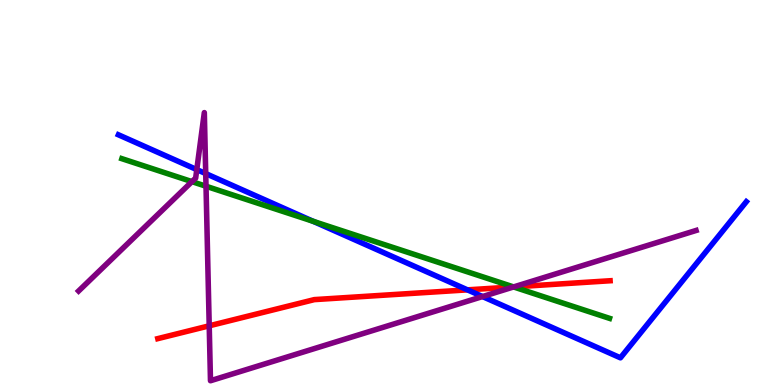[{'lines': ['blue', 'red'], 'intersections': [{'x': 6.03, 'y': 2.47}]}, {'lines': ['green', 'red'], 'intersections': [{'x': 6.63, 'y': 2.55}]}, {'lines': ['purple', 'red'], 'intersections': [{'x': 2.7, 'y': 1.54}, {'x': 6.63, 'y': 2.55}]}, {'lines': ['blue', 'green'], 'intersections': [{'x': 4.04, 'y': 4.25}]}, {'lines': ['blue', 'purple'], 'intersections': [{'x': 2.54, 'y': 5.59}, {'x': 2.65, 'y': 5.49}, {'x': 6.23, 'y': 2.3}]}, {'lines': ['green', 'purple'], 'intersections': [{'x': 2.48, 'y': 5.28}, {'x': 2.66, 'y': 5.16}, {'x': 6.63, 'y': 2.55}]}]